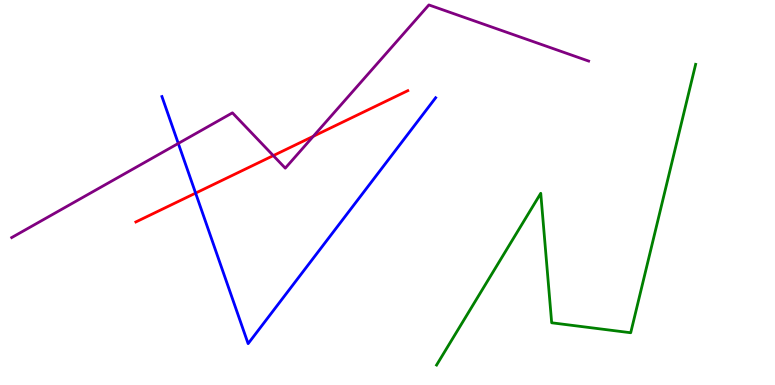[{'lines': ['blue', 'red'], 'intersections': [{'x': 2.52, 'y': 4.98}]}, {'lines': ['green', 'red'], 'intersections': []}, {'lines': ['purple', 'red'], 'intersections': [{'x': 3.53, 'y': 5.96}, {'x': 4.04, 'y': 6.46}]}, {'lines': ['blue', 'green'], 'intersections': []}, {'lines': ['blue', 'purple'], 'intersections': [{'x': 2.3, 'y': 6.27}]}, {'lines': ['green', 'purple'], 'intersections': []}]